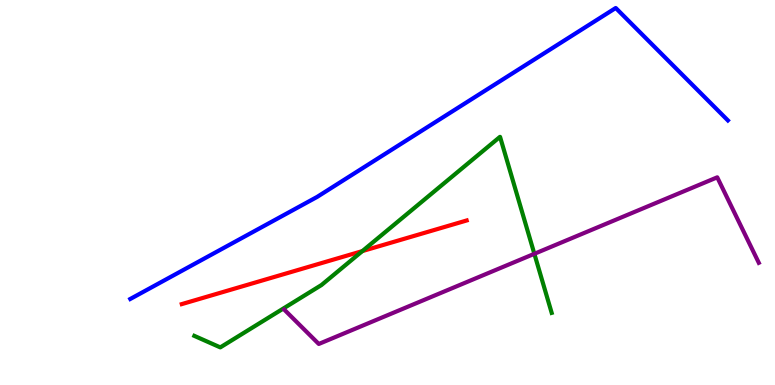[{'lines': ['blue', 'red'], 'intersections': []}, {'lines': ['green', 'red'], 'intersections': [{'x': 4.68, 'y': 3.48}]}, {'lines': ['purple', 'red'], 'intersections': []}, {'lines': ['blue', 'green'], 'intersections': []}, {'lines': ['blue', 'purple'], 'intersections': []}, {'lines': ['green', 'purple'], 'intersections': [{'x': 6.89, 'y': 3.41}]}]